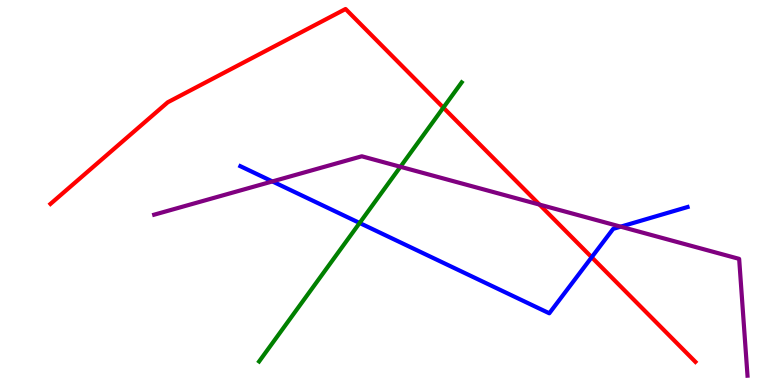[{'lines': ['blue', 'red'], 'intersections': [{'x': 7.63, 'y': 3.32}]}, {'lines': ['green', 'red'], 'intersections': [{'x': 5.72, 'y': 7.2}]}, {'lines': ['purple', 'red'], 'intersections': [{'x': 6.96, 'y': 4.69}]}, {'lines': ['blue', 'green'], 'intersections': [{'x': 4.64, 'y': 4.21}]}, {'lines': ['blue', 'purple'], 'intersections': [{'x': 3.51, 'y': 5.29}, {'x': 8.01, 'y': 4.11}]}, {'lines': ['green', 'purple'], 'intersections': [{'x': 5.17, 'y': 5.67}]}]